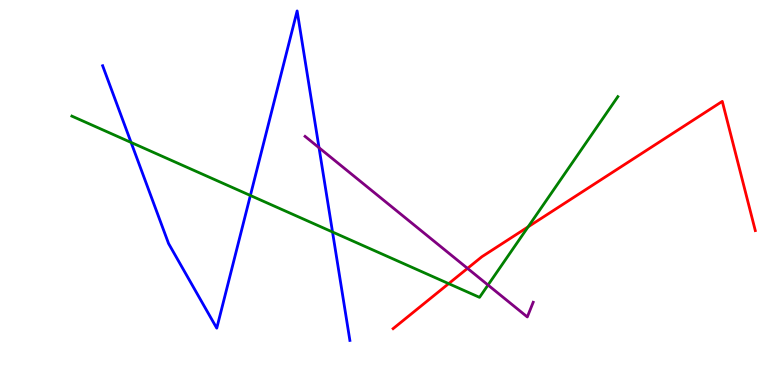[{'lines': ['blue', 'red'], 'intersections': []}, {'lines': ['green', 'red'], 'intersections': [{'x': 5.79, 'y': 2.63}, {'x': 6.81, 'y': 4.11}]}, {'lines': ['purple', 'red'], 'intersections': [{'x': 6.03, 'y': 3.03}]}, {'lines': ['blue', 'green'], 'intersections': [{'x': 1.69, 'y': 6.3}, {'x': 3.23, 'y': 4.92}, {'x': 4.29, 'y': 3.97}]}, {'lines': ['blue', 'purple'], 'intersections': [{'x': 4.12, 'y': 6.16}]}, {'lines': ['green', 'purple'], 'intersections': [{'x': 6.3, 'y': 2.6}]}]